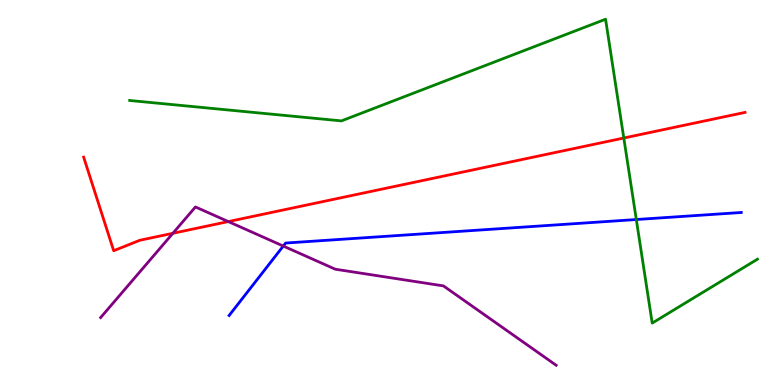[{'lines': ['blue', 'red'], 'intersections': []}, {'lines': ['green', 'red'], 'intersections': [{'x': 8.05, 'y': 6.42}]}, {'lines': ['purple', 'red'], 'intersections': [{'x': 2.23, 'y': 3.94}, {'x': 2.95, 'y': 4.24}]}, {'lines': ['blue', 'green'], 'intersections': [{'x': 8.21, 'y': 4.3}]}, {'lines': ['blue', 'purple'], 'intersections': [{'x': 3.66, 'y': 3.61}]}, {'lines': ['green', 'purple'], 'intersections': []}]